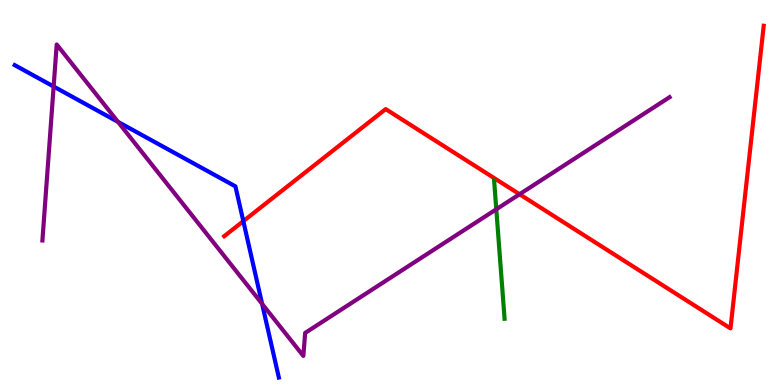[{'lines': ['blue', 'red'], 'intersections': [{'x': 3.14, 'y': 4.26}]}, {'lines': ['green', 'red'], 'intersections': []}, {'lines': ['purple', 'red'], 'intersections': [{'x': 6.7, 'y': 4.95}]}, {'lines': ['blue', 'green'], 'intersections': []}, {'lines': ['blue', 'purple'], 'intersections': [{'x': 0.692, 'y': 7.75}, {'x': 1.52, 'y': 6.83}, {'x': 3.38, 'y': 2.11}]}, {'lines': ['green', 'purple'], 'intersections': [{'x': 6.4, 'y': 4.56}]}]